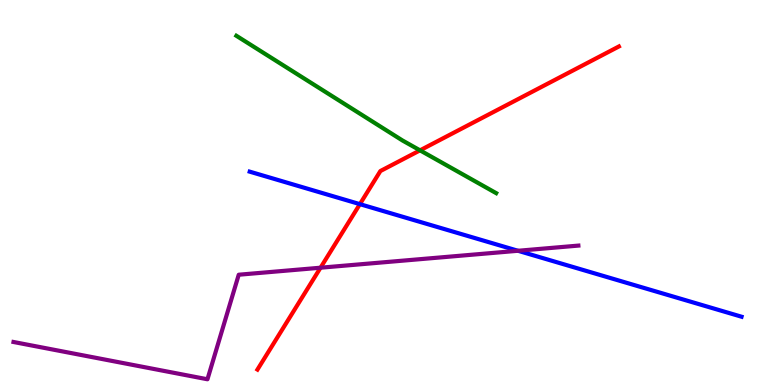[{'lines': ['blue', 'red'], 'intersections': [{'x': 4.64, 'y': 4.7}]}, {'lines': ['green', 'red'], 'intersections': [{'x': 5.42, 'y': 6.09}]}, {'lines': ['purple', 'red'], 'intersections': [{'x': 4.14, 'y': 3.05}]}, {'lines': ['blue', 'green'], 'intersections': []}, {'lines': ['blue', 'purple'], 'intersections': [{'x': 6.68, 'y': 3.49}]}, {'lines': ['green', 'purple'], 'intersections': []}]